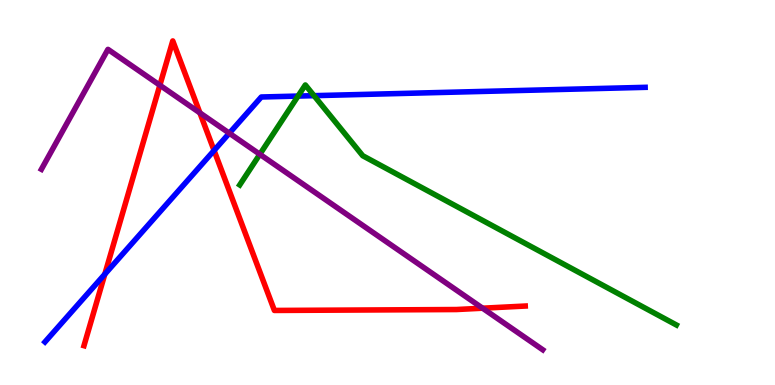[{'lines': ['blue', 'red'], 'intersections': [{'x': 1.35, 'y': 2.88}, {'x': 2.76, 'y': 6.09}]}, {'lines': ['green', 'red'], 'intersections': []}, {'lines': ['purple', 'red'], 'intersections': [{'x': 2.06, 'y': 7.79}, {'x': 2.58, 'y': 7.07}, {'x': 6.23, 'y': 1.99}]}, {'lines': ['blue', 'green'], 'intersections': [{'x': 3.85, 'y': 7.5}, {'x': 4.05, 'y': 7.52}]}, {'lines': ['blue', 'purple'], 'intersections': [{'x': 2.96, 'y': 6.54}]}, {'lines': ['green', 'purple'], 'intersections': [{'x': 3.35, 'y': 5.99}]}]